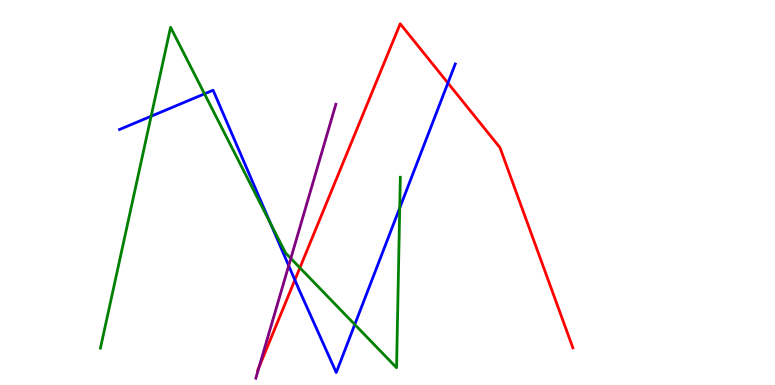[{'lines': ['blue', 'red'], 'intersections': [{'x': 3.8, 'y': 2.73}, {'x': 5.78, 'y': 7.84}]}, {'lines': ['green', 'red'], 'intersections': [{'x': 3.87, 'y': 3.04}]}, {'lines': ['purple', 'red'], 'intersections': [{'x': 3.34, 'y': 0.468}]}, {'lines': ['blue', 'green'], 'intersections': [{'x': 1.95, 'y': 6.98}, {'x': 2.64, 'y': 7.56}, {'x': 3.49, 'y': 4.2}, {'x': 4.58, 'y': 1.57}, {'x': 5.16, 'y': 4.6}]}, {'lines': ['blue', 'purple'], 'intersections': [{'x': 3.73, 'y': 3.1}]}, {'lines': ['green', 'purple'], 'intersections': [{'x': 3.75, 'y': 3.29}]}]